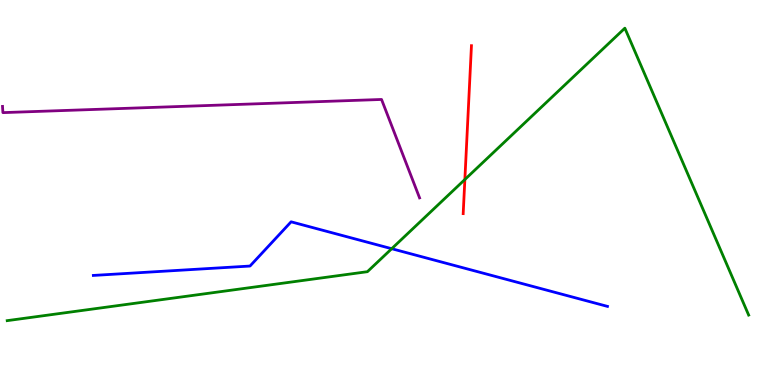[{'lines': ['blue', 'red'], 'intersections': []}, {'lines': ['green', 'red'], 'intersections': [{'x': 6.0, 'y': 5.34}]}, {'lines': ['purple', 'red'], 'intersections': []}, {'lines': ['blue', 'green'], 'intersections': [{'x': 5.05, 'y': 3.54}]}, {'lines': ['blue', 'purple'], 'intersections': []}, {'lines': ['green', 'purple'], 'intersections': []}]